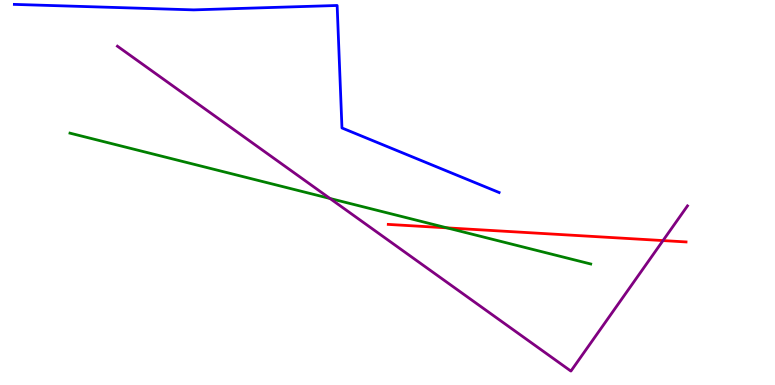[{'lines': ['blue', 'red'], 'intersections': []}, {'lines': ['green', 'red'], 'intersections': [{'x': 5.77, 'y': 4.08}]}, {'lines': ['purple', 'red'], 'intersections': [{'x': 8.55, 'y': 3.75}]}, {'lines': ['blue', 'green'], 'intersections': []}, {'lines': ['blue', 'purple'], 'intersections': []}, {'lines': ['green', 'purple'], 'intersections': [{'x': 4.26, 'y': 4.84}]}]